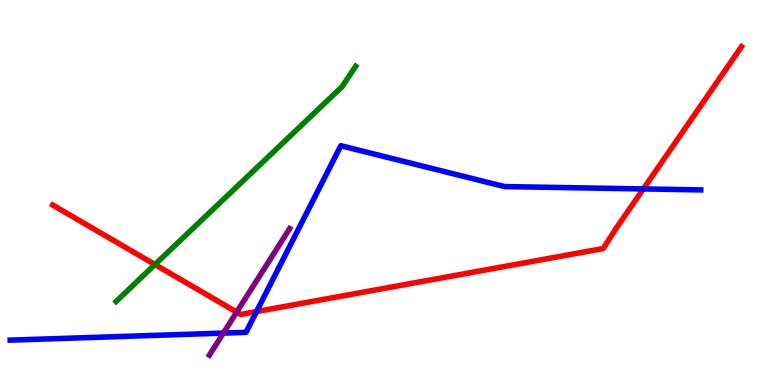[{'lines': ['blue', 'red'], 'intersections': [{'x': 3.31, 'y': 1.91}, {'x': 8.3, 'y': 5.09}]}, {'lines': ['green', 'red'], 'intersections': [{'x': 2.0, 'y': 3.13}]}, {'lines': ['purple', 'red'], 'intersections': [{'x': 3.05, 'y': 1.89}]}, {'lines': ['blue', 'green'], 'intersections': []}, {'lines': ['blue', 'purple'], 'intersections': [{'x': 2.88, 'y': 1.35}]}, {'lines': ['green', 'purple'], 'intersections': []}]